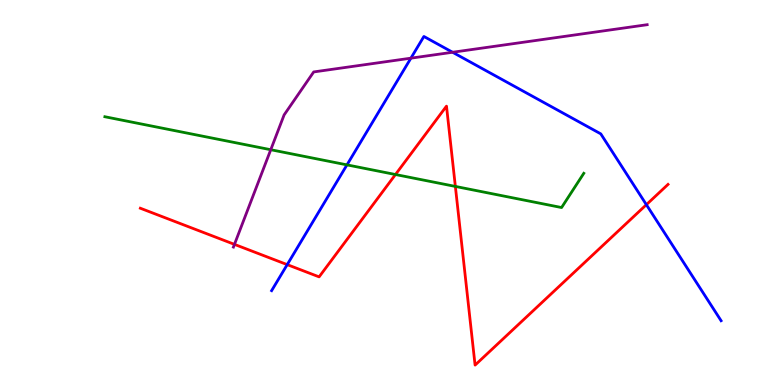[{'lines': ['blue', 'red'], 'intersections': [{'x': 3.71, 'y': 3.13}, {'x': 8.34, 'y': 4.68}]}, {'lines': ['green', 'red'], 'intersections': [{'x': 5.1, 'y': 5.47}, {'x': 5.88, 'y': 5.16}]}, {'lines': ['purple', 'red'], 'intersections': [{'x': 3.03, 'y': 3.65}]}, {'lines': ['blue', 'green'], 'intersections': [{'x': 4.48, 'y': 5.72}]}, {'lines': ['blue', 'purple'], 'intersections': [{'x': 5.3, 'y': 8.49}, {'x': 5.84, 'y': 8.64}]}, {'lines': ['green', 'purple'], 'intersections': [{'x': 3.49, 'y': 6.11}]}]